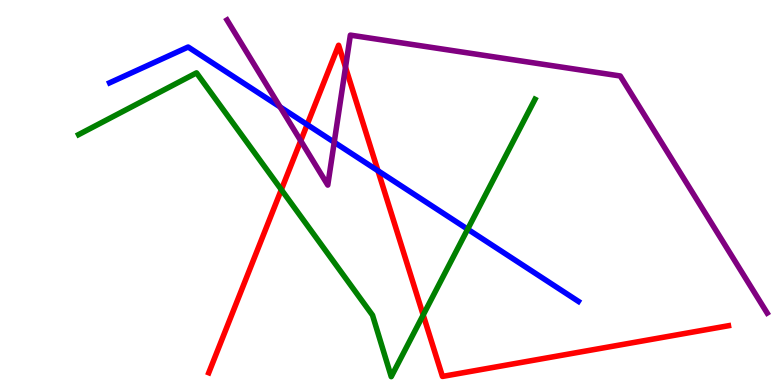[{'lines': ['blue', 'red'], 'intersections': [{'x': 3.96, 'y': 6.76}, {'x': 4.88, 'y': 5.57}]}, {'lines': ['green', 'red'], 'intersections': [{'x': 3.63, 'y': 5.07}, {'x': 5.46, 'y': 1.82}]}, {'lines': ['purple', 'red'], 'intersections': [{'x': 3.88, 'y': 6.34}, {'x': 4.46, 'y': 8.25}]}, {'lines': ['blue', 'green'], 'intersections': [{'x': 6.03, 'y': 4.05}]}, {'lines': ['blue', 'purple'], 'intersections': [{'x': 3.61, 'y': 7.22}, {'x': 4.31, 'y': 6.31}]}, {'lines': ['green', 'purple'], 'intersections': []}]